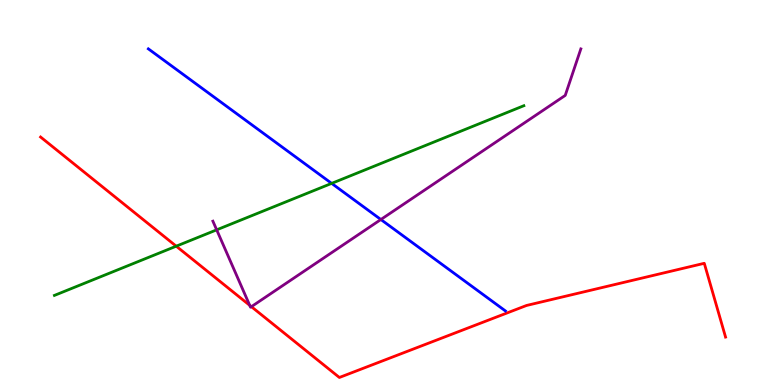[{'lines': ['blue', 'red'], 'intersections': []}, {'lines': ['green', 'red'], 'intersections': [{'x': 2.27, 'y': 3.61}]}, {'lines': ['purple', 'red'], 'intersections': [{'x': 3.22, 'y': 2.07}, {'x': 3.24, 'y': 2.03}]}, {'lines': ['blue', 'green'], 'intersections': [{'x': 4.28, 'y': 5.24}]}, {'lines': ['blue', 'purple'], 'intersections': [{'x': 4.91, 'y': 4.3}]}, {'lines': ['green', 'purple'], 'intersections': [{'x': 2.8, 'y': 4.03}]}]